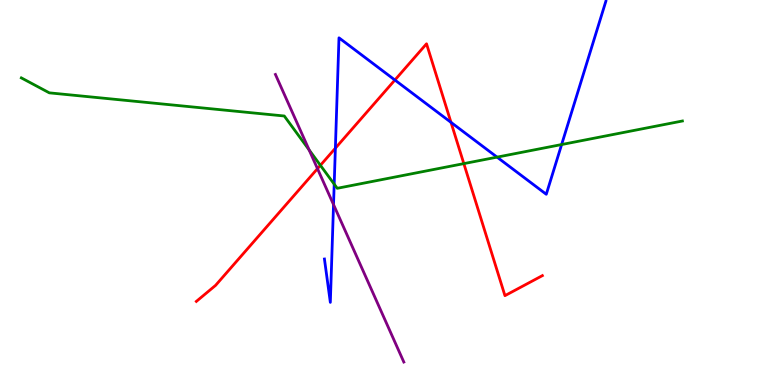[{'lines': ['blue', 'red'], 'intersections': [{'x': 4.33, 'y': 6.15}, {'x': 5.1, 'y': 7.92}, {'x': 5.82, 'y': 6.82}]}, {'lines': ['green', 'red'], 'intersections': [{'x': 4.13, 'y': 5.71}, {'x': 5.98, 'y': 5.75}]}, {'lines': ['purple', 'red'], 'intersections': [{'x': 4.1, 'y': 5.62}]}, {'lines': ['blue', 'green'], 'intersections': [{'x': 4.31, 'y': 5.22}, {'x': 6.41, 'y': 5.92}, {'x': 7.25, 'y': 6.25}]}, {'lines': ['blue', 'purple'], 'intersections': [{'x': 4.3, 'y': 4.69}]}, {'lines': ['green', 'purple'], 'intersections': [{'x': 3.99, 'y': 6.11}]}]